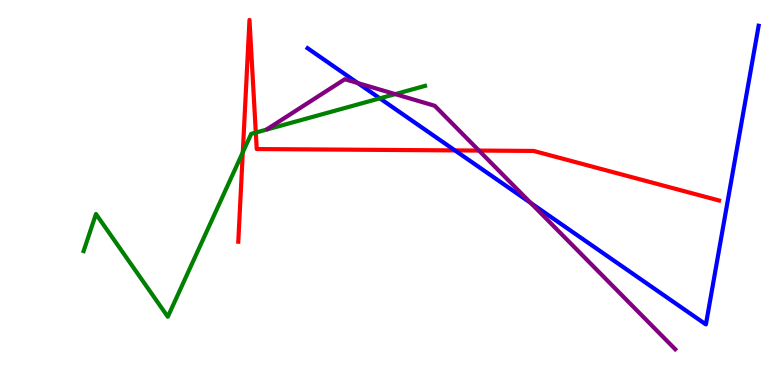[{'lines': ['blue', 'red'], 'intersections': [{'x': 5.87, 'y': 6.09}]}, {'lines': ['green', 'red'], 'intersections': [{'x': 3.13, 'y': 6.04}, {'x': 3.3, 'y': 6.56}]}, {'lines': ['purple', 'red'], 'intersections': [{'x': 6.18, 'y': 6.09}]}, {'lines': ['blue', 'green'], 'intersections': [{'x': 4.9, 'y': 7.45}]}, {'lines': ['blue', 'purple'], 'intersections': [{'x': 4.62, 'y': 7.84}, {'x': 6.85, 'y': 4.73}]}, {'lines': ['green', 'purple'], 'intersections': [{'x': 5.1, 'y': 7.56}]}]